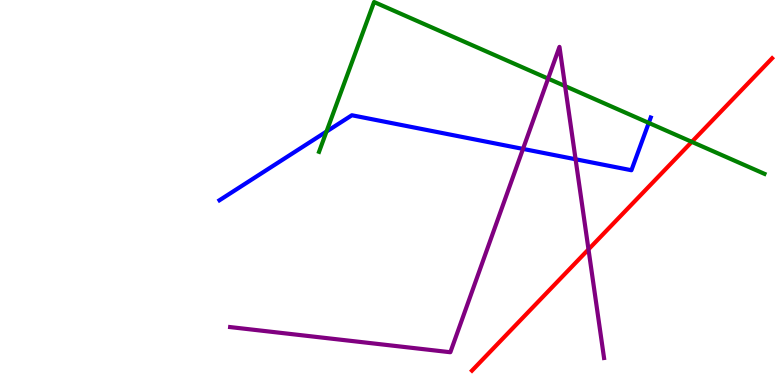[{'lines': ['blue', 'red'], 'intersections': []}, {'lines': ['green', 'red'], 'intersections': [{'x': 8.93, 'y': 6.32}]}, {'lines': ['purple', 'red'], 'intersections': [{'x': 7.59, 'y': 3.52}]}, {'lines': ['blue', 'green'], 'intersections': [{'x': 4.21, 'y': 6.58}, {'x': 8.37, 'y': 6.81}]}, {'lines': ['blue', 'purple'], 'intersections': [{'x': 6.75, 'y': 6.13}, {'x': 7.43, 'y': 5.86}]}, {'lines': ['green', 'purple'], 'intersections': [{'x': 7.07, 'y': 7.96}, {'x': 7.29, 'y': 7.76}]}]